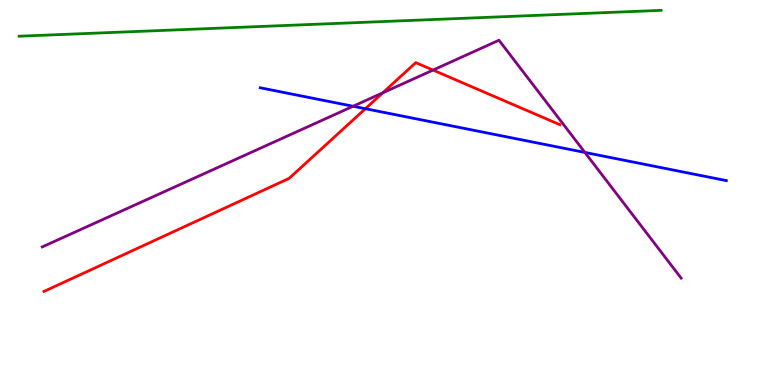[{'lines': ['blue', 'red'], 'intersections': [{'x': 4.71, 'y': 7.18}]}, {'lines': ['green', 'red'], 'intersections': []}, {'lines': ['purple', 'red'], 'intersections': [{'x': 4.94, 'y': 7.59}, {'x': 5.59, 'y': 8.18}]}, {'lines': ['blue', 'green'], 'intersections': []}, {'lines': ['blue', 'purple'], 'intersections': [{'x': 4.56, 'y': 7.24}, {'x': 7.55, 'y': 6.04}]}, {'lines': ['green', 'purple'], 'intersections': []}]